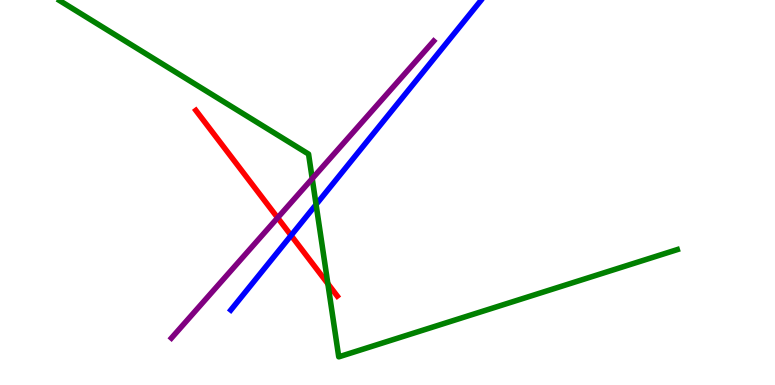[{'lines': ['blue', 'red'], 'intersections': [{'x': 3.76, 'y': 3.88}]}, {'lines': ['green', 'red'], 'intersections': [{'x': 4.23, 'y': 2.63}]}, {'lines': ['purple', 'red'], 'intersections': [{'x': 3.58, 'y': 4.34}]}, {'lines': ['blue', 'green'], 'intersections': [{'x': 4.08, 'y': 4.69}]}, {'lines': ['blue', 'purple'], 'intersections': []}, {'lines': ['green', 'purple'], 'intersections': [{'x': 4.03, 'y': 5.36}]}]